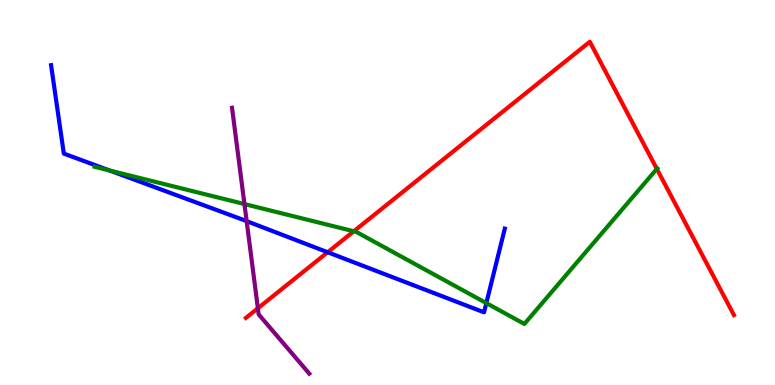[{'lines': ['blue', 'red'], 'intersections': [{'x': 4.23, 'y': 3.45}]}, {'lines': ['green', 'red'], 'intersections': [{'x': 4.57, 'y': 3.99}, {'x': 8.48, 'y': 5.61}]}, {'lines': ['purple', 'red'], 'intersections': [{'x': 3.33, 'y': 1.99}]}, {'lines': ['blue', 'green'], 'intersections': [{'x': 1.41, 'y': 5.57}, {'x': 6.28, 'y': 2.13}]}, {'lines': ['blue', 'purple'], 'intersections': [{'x': 3.18, 'y': 4.26}]}, {'lines': ['green', 'purple'], 'intersections': [{'x': 3.15, 'y': 4.7}]}]